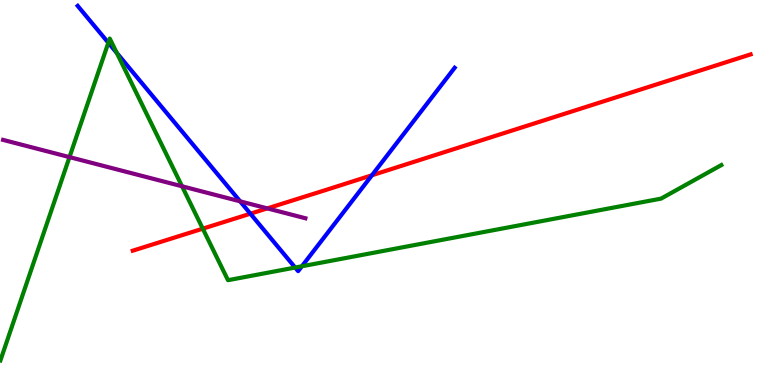[{'lines': ['blue', 'red'], 'intersections': [{'x': 3.23, 'y': 4.45}, {'x': 4.8, 'y': 5.45}]}, {'lines': ['green', 'red'], 'intersections': [{'x': 2.62, 'y': 4.06}]}, {'lines': ['purple', 'red'], 'intersections': [{'x': 3.45, 'y': 4.59}]}, {'lines': ['blue', 'green'], 'intersections': [{'x': 1.4, 'y': 8.89}, {'x': 1.51, 'y': 8.62}, {'x': 3.81, 'y': 3.05}, {'x': 3.9, 'y': 3.08}]}, {'lines': ['blue', 'purple'], 'intersections': [{'x': 3.1, 'y': 4.77}]}, {'lines': ['green', 'purple'], 'intersections': [{'x': 0.897, 'y': 5.92}, {'x': 2.35, 'y': 5.16}]}]